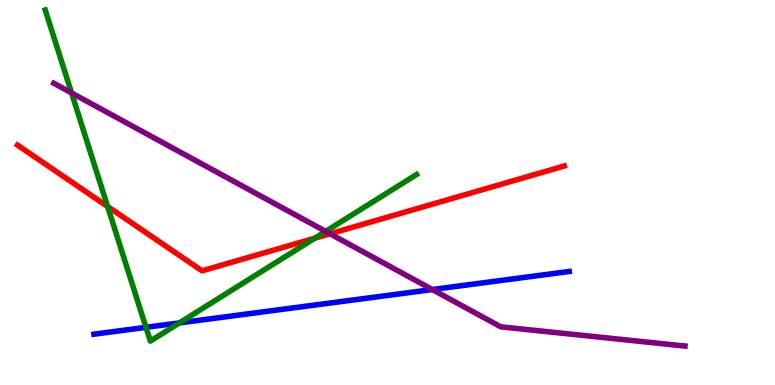[{'lines': ['blue', 'red'], 'intersections': []}, {'lines': ['green', 'red'], 'intersections': [{'x': 1.39, 'y': 4.64}, {'x': 4.06, 'y': 3.81}]}, {'lines': ['purple', 'red'], 'intersections': [{'x': 4.26, 'y': 3.93}]}, {'lines': ['blue', 'green'], 'intersections': [{'x': 1.88, 'y': 1.5}, {'x': 2.31, 'y': 1.61}]}, {'lines': ['blue', 'purple'], 'intersections': [{'x': 5.58, 'y': 2.48}]}, {'lines': ['green', 'purple'], 'intersections': [{'x': 0.923, 'y': 7.59}, {'x': 4.2, 'y': 3.99}]}]